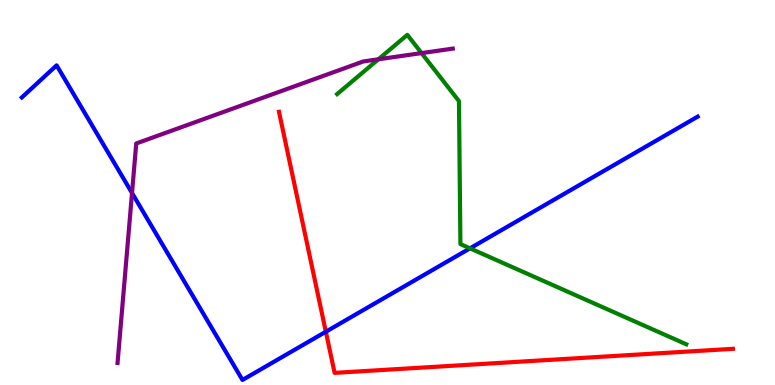[{'lines': ['blue', 'red'], 'intersections': [{'x': 4.2, 'y': 1.38}]}, {'lines': ['green', 'red'], 'intersections': []}, {'lines': ['purple', 'red'], 'intersections': []}, {'lines': ['blue', 'green'], 'intersections': [{'x': 6.06, 'y': 3.55}]}, {'lines': ['blue', 'purple'], 'intersections': [{'x': 1.7, 'y': 4.99}]}, {'lines': ['green', 'purple'], 'intersections': [{'x': 4.88, 'y': 8.46}, {'x': 5.44, 'y': 8.62}]}]